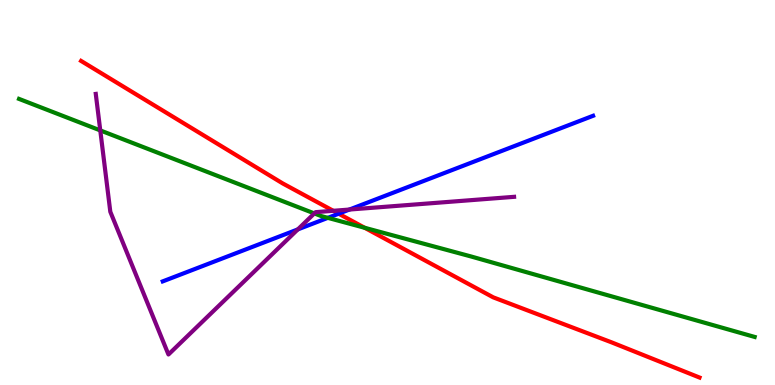[{'lines': ['blue', 'red'], 'intersections': [{'x': 4.37, 'y': 4.45}]}, {'lines': ['green', 'red'], 'intersections': [{'x': 4.71, 'y': 4.08}]}, {'lines': ['purple', 'red'], 'intersections': [{'x': 4.3, 'y': 4.52}]}, {'lines': ['blue', 'green'], 'intersections': [{'x': 4.23, 'y': 4.34}]}, {'lines': ['blue', 'purple'], 'intersections': [{'x': 3.84, 'y': 4.04}, {'x': 4.51, 'y': 4.56}]}, {'lines': ['green', 'purple'], 'intersections': [{'x': 1.29, 'y': 6.61}, {'x': 4.06, 'y': 4.46}]}]